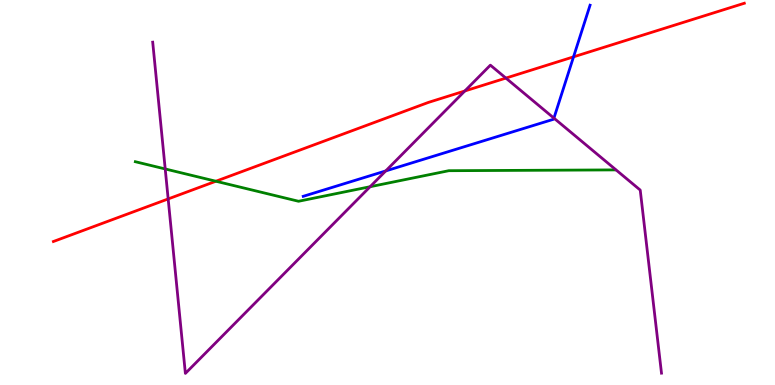[{'lines': ['blue', 'red'], 'intersections': [{'x': 7.4, 'y': 8.52}]}, {'lines': ['green', 'red'], 'intersections': [{'x': 2.79, 'y': 5.29}]}, {'lines': ['purple', 'red'], 'intersections': [{'x': 2.17, 'y': 4.83}, {'x': 6.0, 'y': 7.64}, {'x': 6.53, 'y': 7.97}]}, {'lines': ['blue', 'green'], 'intersections': []}, {'lines': ['blue', 'purple'], 'intersections': [{'x': 4.98, 'y': 5.56}, {'x': 7.15, 'y': 6.93}]}, {'lines': ['green', 'purple'], 'intersections': [{'x': 2.13, 'y': 5.61}, {'x': 4.78, 'y': 5.15}]}]